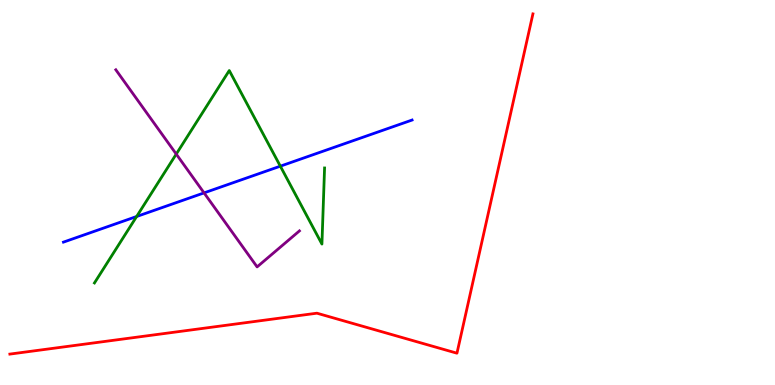[{'lines': ['blue', 'red'], 'intersections': []}, {'lines': ['green', 'red'], 'intersections': []}, {'lines': ['purple', 'red'], 'intersections': []}, {'lines': ['blue', 'green'], 'intersections': [{'x': 1.76, 'y': 4.38}, {'x': 3.62, 'y': 5.68}]}, {'lines': ['blue', 'purple'], 'intersections': [{'x': 2.63, 'y': 4.99}]}, {'lines': ['green', 'purple'], 'intersections': [{'x': 2.27, 'y': 6.0}]}]